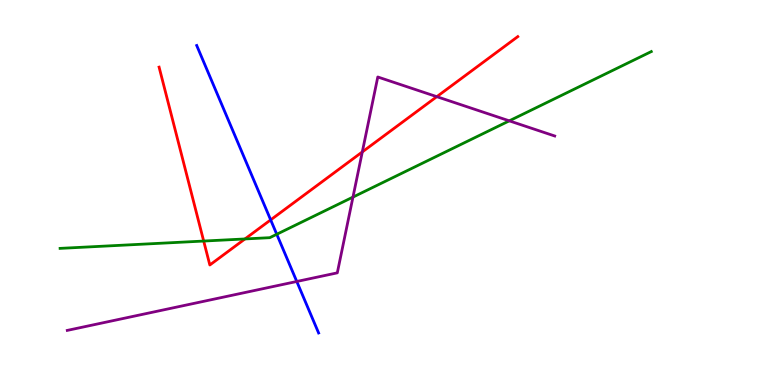[{'lines': ['blue', 'red'], 'intersections': [{'x': 3.49, 'y': 4.29}]}, {'lines': ['green', 'red'], 'intersections': [{'x': 2.63, 'y': 3.74}, {'x': 3.16, 'y': 3.79}]}, {'lines': ['purple', 'red'], 'intersections': [{'x': 4.67, 'y': 6.05}, {'x': 5.64, 'y': 7.49}]}, {'lines': ['blue', 'green'], 'intersections': [{'x': 3.57, 'y': 3.92}]}, {'lines': ['blue', 'purple'], 'intersections': [{'x': 3.83, 'y': 2.69}]}, {'lines': ['green', 'purple'], 'intersections': [{'x': 4.55, 'y': 4.88}, {'x': 6.57, 'y': 6.86}]}]